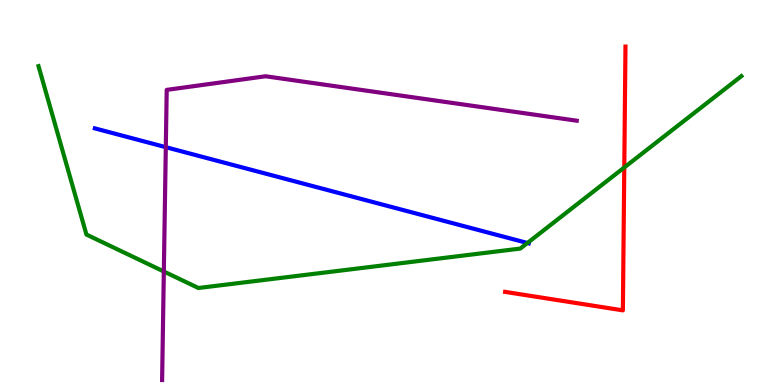[{'lines': ['blue', 'red'], 'intersections': []}, {'lines': ['green', 'red'], 'intersections': [{'x': 8.06, 'y': 5.65}]}, {'lines': ['purple', 'red'], 'intersections': []}, {'lines': ['blue', 'green'], 'intersections': [{'x': 6.81, 'y': 3.69}]}, {'lines': ['blue', 'purple'], 'intersections': [{'x': 2.14, 'y': 6.18}]}, {'lines': ['green', 'purple'], 'intersections': [{'x': 2.11, 'y': 2.95}]}]